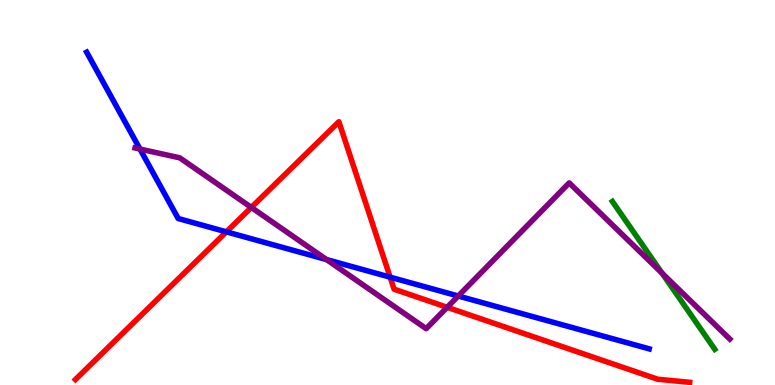[{'lines': ['blue', 'red'], 'intersections': [{'x': 2.92, 'y': 3.98}, {'x': 5.03, 'y': 2.8}]}, {'lines': ['green', 'red'], 'intersections': []}, {'lines': ['purple', 'red'], 'intersections': [{'x': 3.24, 'y': 4.61}, {'x': 5.77, 'y': 2.02}]}, {'lines': ['blue', 'green'], 'intersections': []}, {'lines': ['blue', 'purple'], 'intersections': [{'x': 1.81, 'y': 6.13}, {'x': 4.21, 'y': 3.26}, {'x': 5.91, 'y': 2.31}]}, {'lines': ['green', 'purple'], 'intersections': [{'x': 8.54, 'y': 2.9}]}]